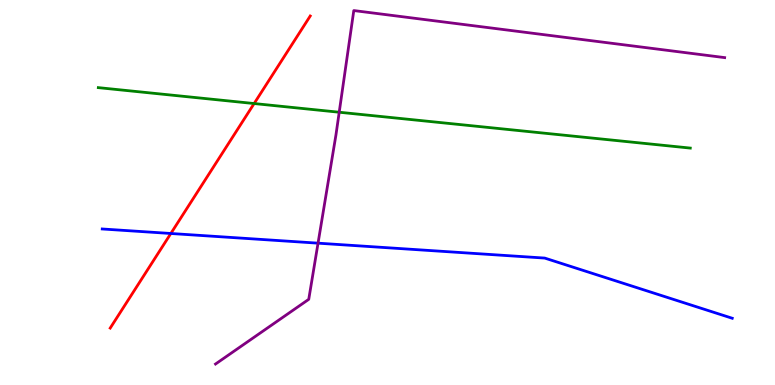[{'lines': ['blue', 'red'], 'intersections': [{'x': 2.2, 'y': 3.94}]}, {'lines': ['green', 'red'], 'intersections': [{'x': 3.28, 'y': 7.31}]}, {'lines': ['purple', 'red'], 'intersections': []}, {'lines': ['blue', 'green'], 'intersections': []}, {'lines': ['blue', 'purple'], 'intersections': [{'x': 4.1, 'y': 3.68}]}, {'lines': ['green', 'purple'], 'intersections': [{'x': 4.38, 'y': 7.08}]}]